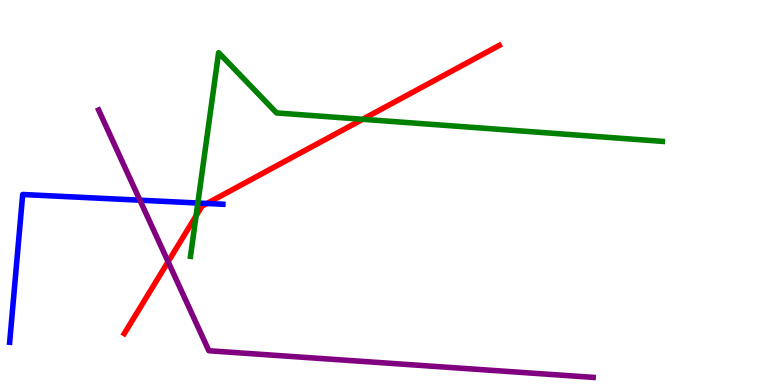[{'lines': ['blue', 'red'], 'intersections': [{'x': 2.67, 'y': 4.72}]}, {'lines': ['green', 'red'], 'intersections': [{'x': 2.53, 'y': 4.39}, {'x': 4.68, 'y': 6.9}]}, {'lines': ['purple', 'red'], 'intersections': [{'x': 2.17, 'y': 3.2}]}, {'lines': ['blue', 'green'], 'intersections': [{'x': 2.55, 'y': 4.73}]}, {'lines': ['blue', 'purple'], 'intersections': [{'x': 1.81, 'y': 4.8}]}, {'lines': ['green', 'purple'], 'intersections': []}]